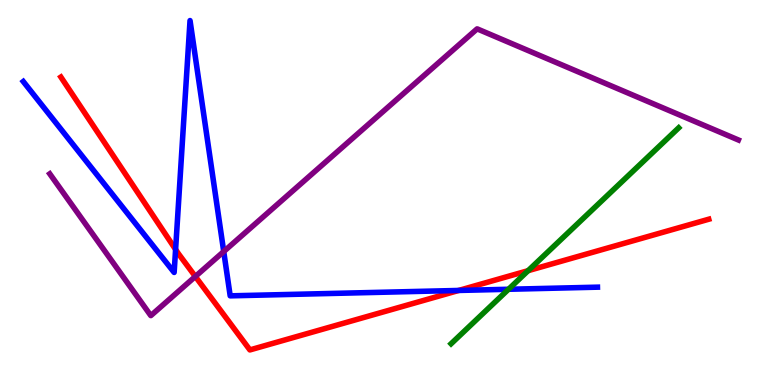[{'lines': ['blue', 'red'], 'intersections': [{'x': 2.27, 'y': 3.52}, {'x': 5.92, 'y': 2.46}]}, {'lines': ['green', 'red'], 'intersections': [{'x': 6.81, 'y': 2.97}]}, {'lines': ['purple', 'red'], 'intersections': [{'x': 2.52, 'y': 2.82}]}, {'lines': ['blue', 'green'], 'intersections': [{'x': 6.56, 'y': 2.49}]}, {'lines': ['blue', 'purple'], 'intersections': [{'x': 2.89, 'y': 3.47}]}, {'lines': ['green', 'purple'], 'intersections': []}]